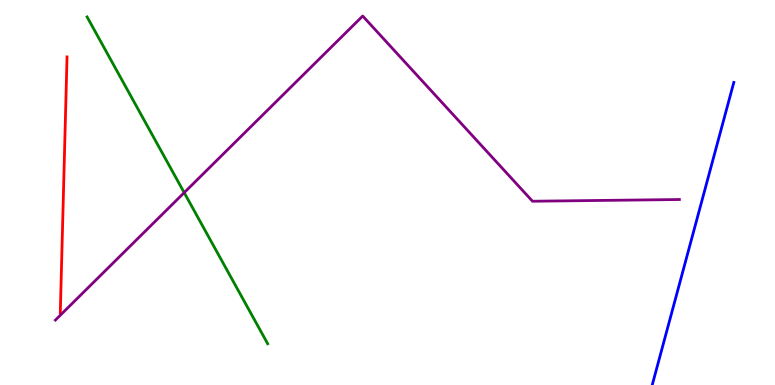[{'lines': ['blue', 'red'], 'intersections': []}, {'lines': ['green', 'red'], 'intersections': []}, {'lines': ['purple', 'red'], 'intersections': []}, {'lines': ['blue', 'green'], 'intersections': []}, {'lines': ['blue', 'purple'], 'intersections': []}, {'lines': ['green', 'purple'], 'intersections': [{'x': 2.38, 'y': 5.0}]}]